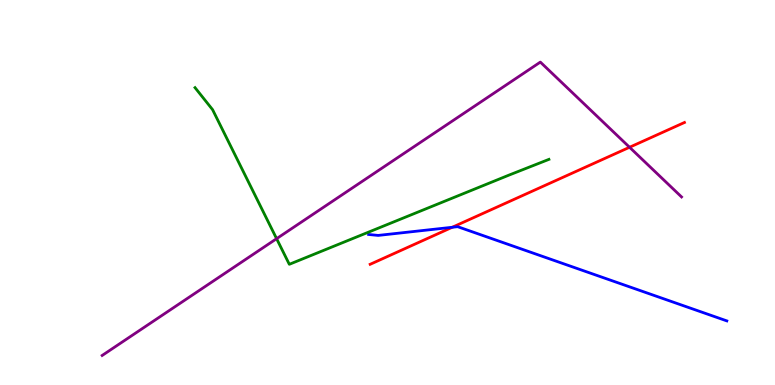[{'lines': ['blue', 'red'], 'intersections': [{'x': 5.84, 'y': 4.1}]}, {'lines': ['green', 'red'], 'intersections': []}, {'lines': ['purple', 'red'], 'intersections': [{'x': 8.12, 'y': 6.17}]}, {'lines': ['blue', 'green'], 'intersections': []}, {'lines': ['blue', 'purple'], 'intersections': []}, {'lines': ['green', 'purple'], 'intersections': [{'x': 3.57, 'y': 3.8}]}]